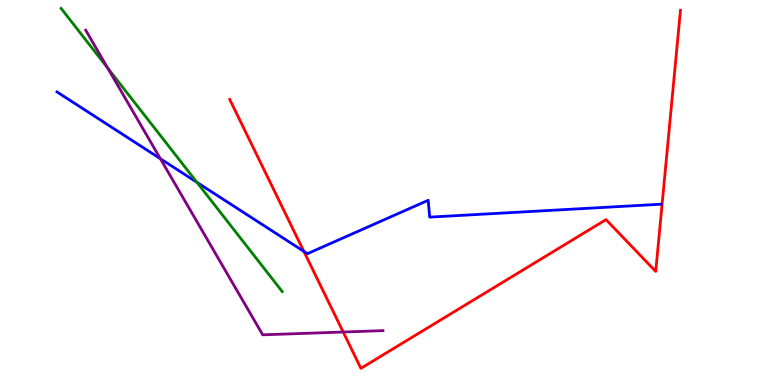[{'lines': ['blue', 'red'], 'intersections': [{'x': 3.92, 'y': 3.47}]}, {'lines': ['green', 'red'], 'intersections': []}, {'lines': ['purple', 'red'], 'intersections': [{'x': 4.43, 'y': 1.38}]}, {'lines': ['blue', 'green'], 'intersections': [{'x': 2.54, 'y': 5.26}]}, {'lines': ['blue', 'purple'], 'intersections': [{'x': 2.07, 'y': 5.88}]}, {'lines': ['green', 'purple'], 'intersections': [{'x': 1.39, 'y': 8.23}]}]